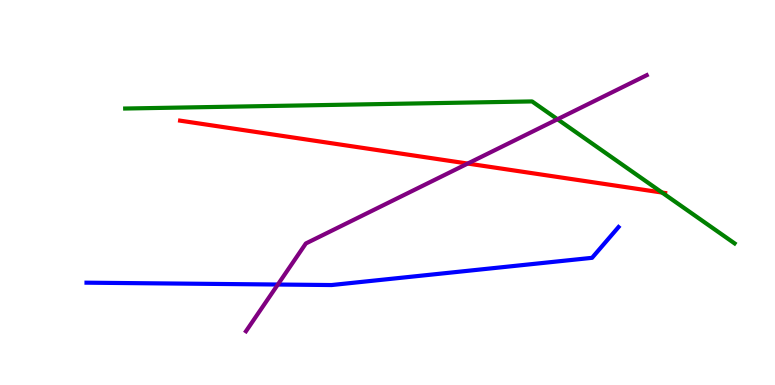[{'lines': ['blue', 'red'], 'intersections': []}, {'lines': ['green', 'red'], 'intersections': [{'x': 8.54, 'y': 5.0}]}, {'lines': ['purple', 'red'], 'intersections': [{'x': 6.04, 'y': 5.75}]}, {'lines': ['blue', 'green'], 'intersections': []}, {'lines': ['blue', 'purple'], 'intersections': [{'x': 3.59, 'y': 2.61}]}, {'lines': ['green', 'purple'], 'intersections': [{'x': 7.19, 'y': 6.9}]}]